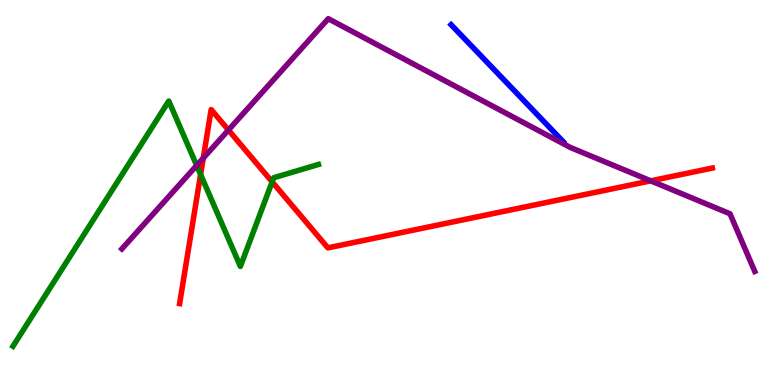[{'lines': ['blue', 'red'], 'intersections': []}, {'lines': ['green', 'red'], 'intersections': [{'x': 2.59, 'y': 5.47}, {'x': 3.51, 'y': 5.28}]}, {'lines': ['purple', 'red'], 'intersections': [{'x': 2.62, 'y': 5.89}, {'x': 2.95, 'y': 6.62}, {'x': 8.4, 'y': 5.3}]}, {'lines': ['blue', 'green'], 'intersections': []}, {'lines': ['blue', 'purple'], 'intersections': []}, {'lines': ['green', 'purple'], 'intersections': [{'x': 2.54, 'y': 5.7}]}]